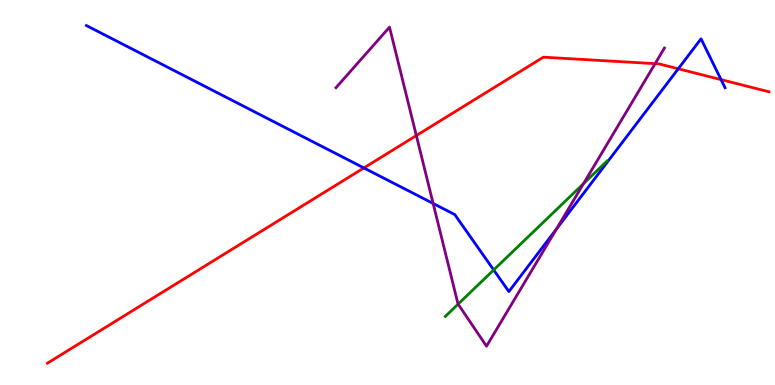[{'lines': ['blue', 'red'], 'intersections': [{'x': 4.7, 'y': 5.64}, {'x': 8.75, 'y': 8.21}, {'x': 9.3, 'y': 7.93}]}, {'lines': ['green', 'red'], 'intersections': []}, {'lines': ['purple', 'red'], 'intersections': [{'x': 5.37, 'y': 6.48}, {'x': 8.45, 'y': 8.35}]}, {'lines': ['blue', 'green'], 'intersections': [{'x': 6.37, 'y': 2.99}]}, {'lines': ['blue', 'purple'], 'intersections': [{'x': 5.59, 'y': 4.71}, {'x': 7.18, 'y': 4.05}]}, {'lines': ['green', 'purple'], 'intersections': [{'x': 5.91, 'y': 2.1}, {'x': 7.53, 'y': 5.23}]}]